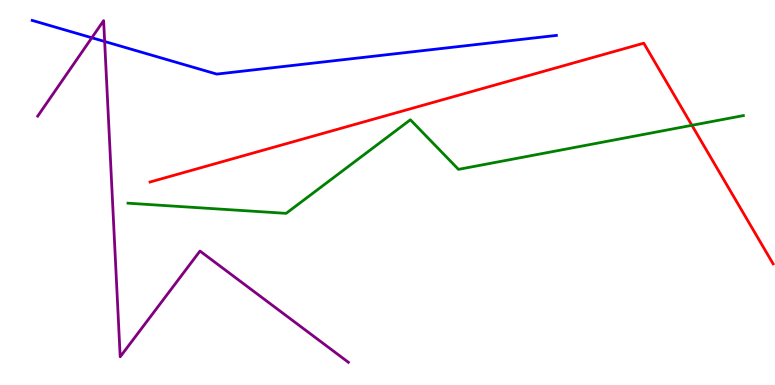[{'lines': ['blue', 'red'], 'intersections': []}, {'lines': ['green', 'red'], 'intersections': [{'x': 8.93, 'y': 6.75}]}, {'lines': ['purple', 'red'], 'intersections': []}, {'lines': ['blue', 'green'], 'intersections': []}, {'lines': ['blue', 'purple'], 'intersections': [{'x': 1.18, 'y': 9.02}, {'x': 1.35, 'y': 8.92}]}, {'lines': ['green', 'purple'], 'intersections': []}]